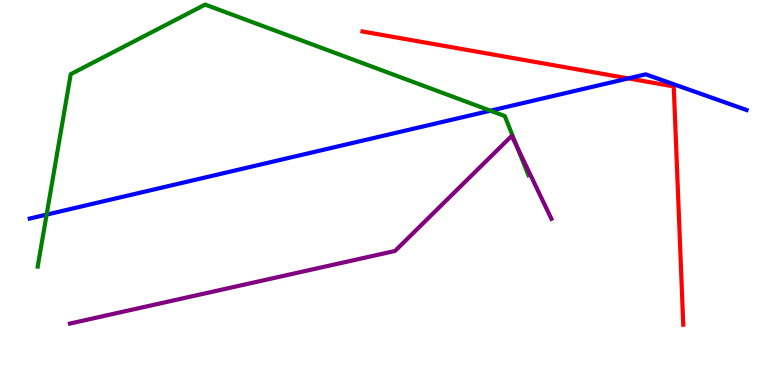[{'lines': ['blue', 'red'], 'intersections': [{'x': 8.11, 'y': 7.96}]}, {'lines': ['green', 'red'], 'intersections': []}, {'lines': ['purple', 'red'], 'intersections': []}, {'lines': ['blue', 'green'], 'intersections': [{'x': 0.601, 'y': 4.43}, {'x': 6.33, 'y': 7.12}]}, {'lines': ['blue', 'purple'], 'intersections': []}, {'lines': ['green', 'purple'], 'intersections': [{'x': 6.68, 'y': 6.17}]}]